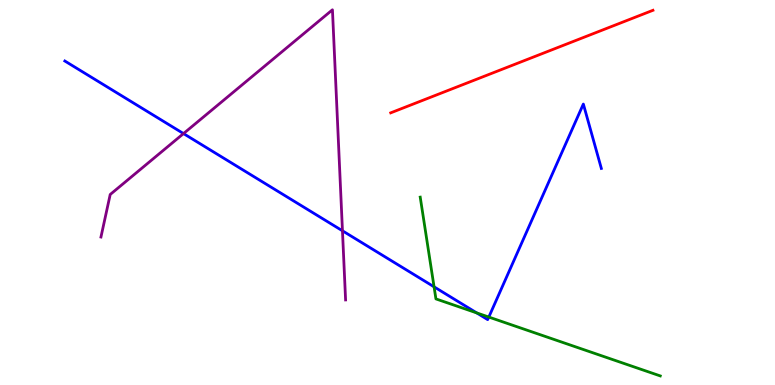[{'lines': ['blue', 'red'], 'intersections': []}, {'lines': ['green', 'red'], 'intersections': []}, {'lines': ['purple', 'red'], 'intersections': []}, {'lines': ['blue', 'green'], 'intersections': [{'x': 5.6, 'y': 2.55}, {'x': 6.15, 'y': 1.87}, {'x': 6.31, 'y': 1.76}]}, {'lines': ['blue', 'purple'], 'intersections': [{'x': 2.37, 'y': 6.53}, {'x': 4.42, 'y': 4.01}]}, {'lines': ['green', 'purple'], 'intersections': []}]